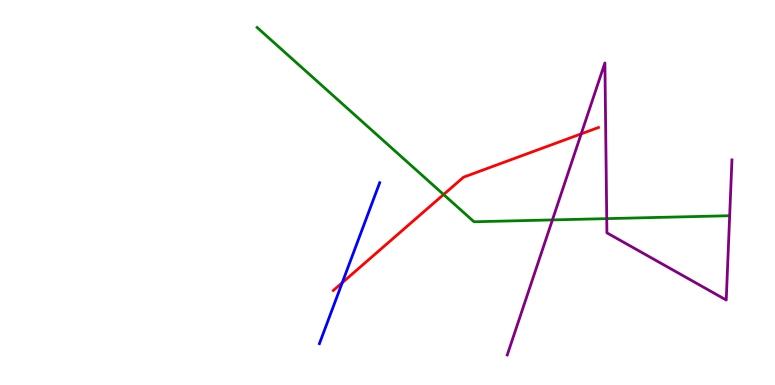[{'lines': ['blue', 'red'], 'intersections': [{'x': 4.42, 'y': 2.66}]}, {'lines': ['green', 'red'], 'intersections': [{'x': 5.72, 'y': 4.95}]}, {'lines': ['purple', 'red'], 'intersections': [{'x': 7.5, 'y': 6.52}]}, {'lines': ['blue', 'green'], 'intersections': []}, {'lines': ['blue', 'purple'], 'intersections': []}, {'lines': ['green', 'purple'], 'intersections': [{'x': 7.13, 'y': 4.29}, {'x': 7.83, 'y': 4.32}]}]